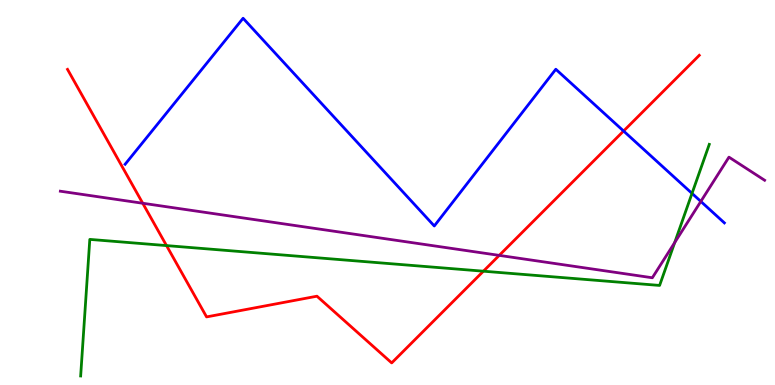[{'lines': ['blue', 'red'], 'intersections': [{'x': 8.05, 'y': 6.6}]}, {'lines': ['green', 'red'], 'intersections': [{'x': 2.15, 'y': 3.62}, {'x': 6.24, 'y': 2.96}]}, {'lines': ['purple', 'red'], 'intersections': [{'x': 1.84, 'y': 4.72}, {'x': 6.44, 'y': 3.37}]}, {'lines': ['blue', 'green'], 'intersections': [{'x': 8.93, 'y': 4.98}]}, {'lines': ['blue', 'purple'], 'intersections': [{'x': 9.04, 'y': 4.77}]}, {'lines': ['green', 'purple'], 'intersections': [{'x': 8.71, 'y': 3.7}]}]